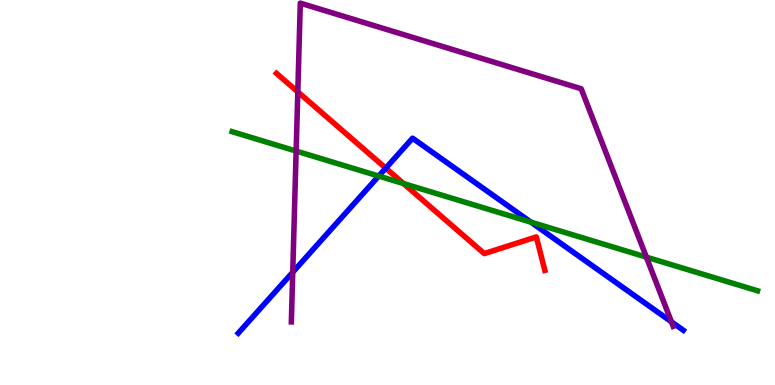[{'lines': ['blue', 'red'], 'intersections': [{'x': 4.98, 'y': 5.63}]}, {'lines': ['green', 'red'], 'intersections': [{'x': 5.21, 'y': 5.23}]}, {'lines': ['purple', 'red'], 'intersections': [{'x': 3.84, 'y': 7.61}]}, {'lines': ['blue', 'green'], 'intersections': [{'x': 4.89, 'y': 5.43}, {'x': 6.85, 'y': 4.23}]}, {'lines': ['blue', 'purple'], 'intersections': [{'x': 3.78, 'y': 2.93}, {'x': 8.66, 'y': 1.64}]}, {'lines': ['green', 'purple'], 'intersections': [{'x': 3.82, 'y': 6.08}, {'x': 8.34, 'y': 3.32}]}]